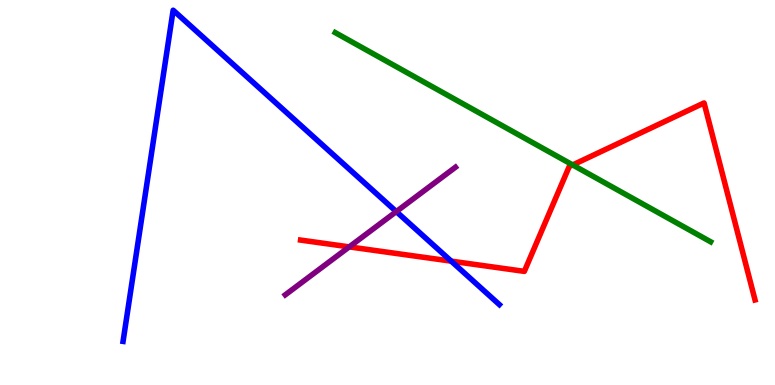[{'lines': ['blue', 'red'], 'intersections': [{'x': 5.82, 'y': 3.22}]}, {'lines': ['green', 'red'], 'intersections': [{'x': 7.39, 'y': 5.72}]}, {'lines': ['purple', 'red'], 'intersections': [{'x': 4.51, 'y': 3.59}]}, {'lines': ['blue', 'green'], 'intersections': []}, {'lines': ['blue', 'purple'], 'intersections': [{'x': 5.11, 'y': 4.5}]}, {'lines': ['green', 'purple'], 'intersections': []}]